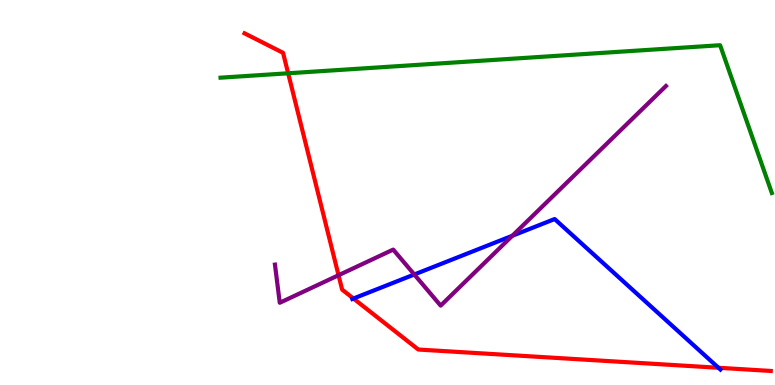[{'lines': ['blue', 'red'], 'intersections': [{'x': 4.56, 'y': 2.25}, {'x': 9.27, 'y': 0.448}]}, {'lines': ['green', 'red'], 'intersections': [{'x': 3.72, 'y': 8.1}]}, {'lines': ['purple', 'red'], 'intersections': [{'x': 4.37, 'y': 2.85}]}, {'lines': ['blue', 'green'], 'intersections': []}, {'lines': ['blue', 'purple'], 'intersections': [{'x': 5.35, 'y': 2.87}, {'x': 6.61, 'y': 3.88}]}, {'lines': ['green', 'purple'], 'intersections': []}]